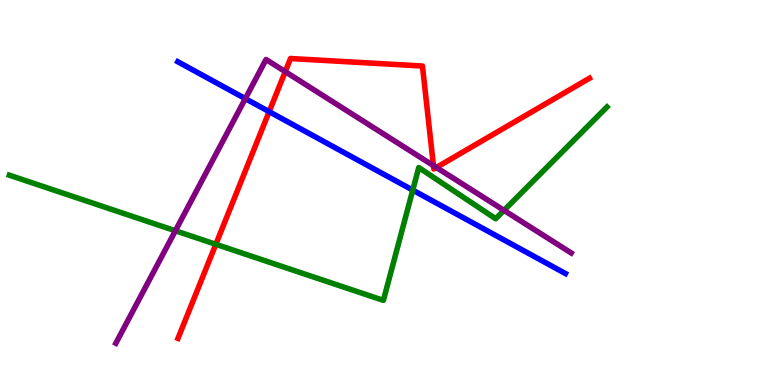[{'lines': ['blue', 'red'], 'intersections': [{'x': 3.47, 'y': 7.1}]}, {'lines': ['green', 'red'], 'intersections': [{'x': 2.78, 'y': 3.65}]}, {'lines': ['purple', 'red'], 'intersections': [{'x': 3.68, 'y': 8.14}, {'x': 5.59, 'y': 5.7}, {'x': 5.63, 'y': 5.65}]}, {'lines': ['blue', 'green'], 'intersections': [{'x': 5.33, 'y': 5.06}]}, {'lines': ['blue', 'purple'], 'intersections': [{'x': 3.17, 'y': 7.44}]}, {'lines': ['green', 'purple'], 'intersections': [{'x': 2.26, 'y': 4.01}, {'x': 6.5, 'y': 4.54}]}]